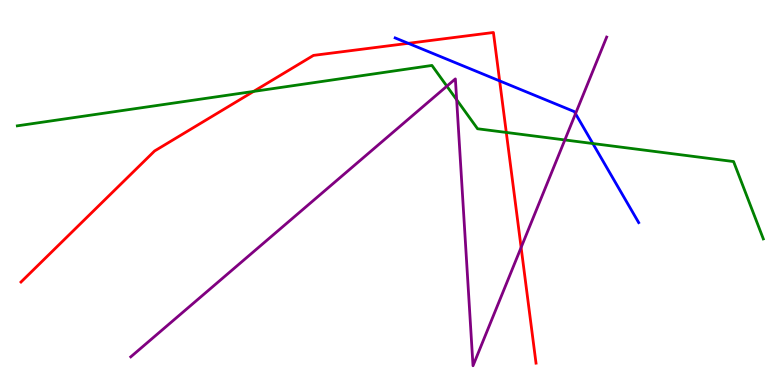[{'lines': ['blue', 'red'], 'intersections': [{'x': 5.27, 'y': 8.87}, {'x': 6.45, 'y': 7.9}]}, {'lines': ['green', 'red'], 'intersections': [{'x': 3.27, 'y': 7.63}, {'x': 6.53, 'y': 6.56}]}, {'lines': ['purple', 'red'], 'intersections': [{'x': 6.72, 'y': 3.57}]}, {'lines': ['blue', 'green'], 'intersections': [{'x': 7.65, 'y': 6.27}]}, {'lines': ['blue', 'purple'], 'intersections': [{'x': 7.43, 'y': 7.05}]}, {'lines': ['green', 'purple'], 'intersections': [{'x': 5.77, 'y': 7.76}, {'x': 5.89, 'y': 7.41}, {'x': 7.29, 'y': 6.37}]}]